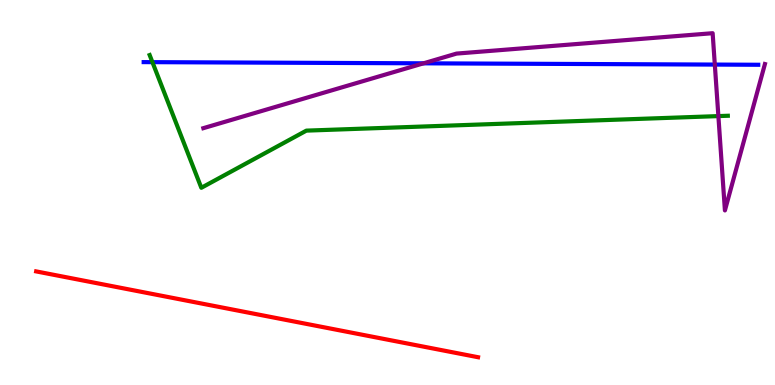[{'lines': ['blue', 'red'], 'intersections': []}, {'lines': ['green', 'red'], 'intersections': []}, {'lines': ['purple', 'red'], 'intersections': []}, {'lines': ['blue', 'green'], 'intersections': [{'x': 1.97, 'y': 8.39}]}, {'lines': ['blue', 'purple'], 'intersections': [{'x': 5.46, 'y': 8.36}, {'x': 9.22, 'y': 8.32}]}, {'lines': ['green', 'purple'], 'intersections': [{'x': 9.27, 'y': 6.98}]}]